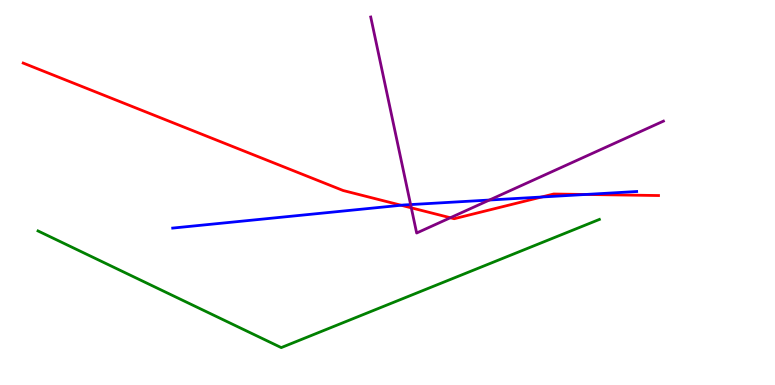[{'lines': ['blue', 'red'], 'intersections': [{'x': 5.18, 'y': 4.67}, {'x': 6.99, 'y': 4.88}, {'x': 7.56, 'y': 4.95}]}, {'lines': ['green', 'red'], 'intersections': []}, {'lines': ['purple', 'red'], 'intersections': [{'x': 5.31, 'y': 4.6}, {'x': 5.81, 'y': 4.34}]}, {'lines': ['blue', 'green'], 'intersections': []}, {'lines': ['blue', 'purple'], 'intersections': [{'x': 5.3, 'y': 4.69}, {'x': 6.32, 'y': 4.8}]}, {'lines': ['green', 'purple'], 'intersections': []}]